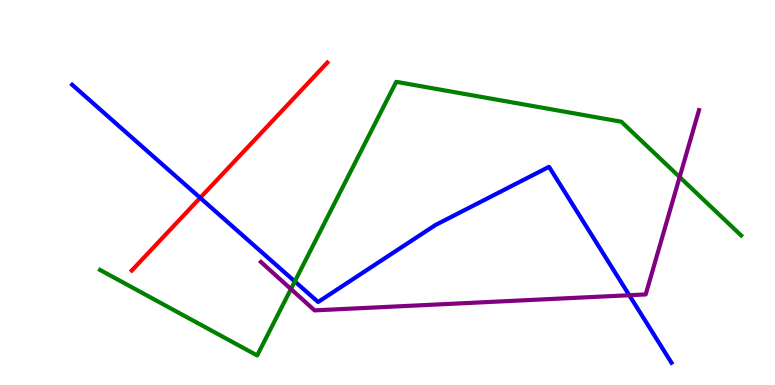[{'lines': ['blue', 'red'], 'intersections': [{'x': 2.58, 'y': 4.86}]}, {'lines': ['green', 'red'], 'intersections': []}, {'lines': ['purple', 'red'], 'intersections': []}, {'lines': ['blue', 'green'], 'intersections': [{'x': 3.8, 'y': 2.69}]}, {'lines': ['blue', 'purple'], 'intersections': [{'x': 8.12, 'y': 2.33}]}, {'lines': ['green', 'purple'], 'intersections': [{'x': 3.75, 'y': 2.49}, {'x': 8.77, 'y': 5.4}]}]